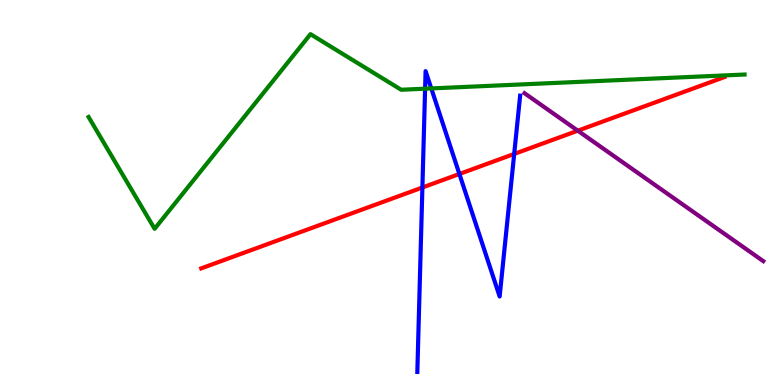[{'lines': ['blue', 'red'], 'intersections': [{'x': 5.45, 'y': 5.13}, {'x': 5.93, 'y': 5.48}, {'x': 6.63, 'y': 6.0}]}, {'lines': ['green', 'red'], 'intersections': []}, {'lines': ['purple', 'red'], 'intersections': [{'x': 7.46, 'y': 6.61}]}, {'lines': ['blue', 'green'], 'intersections': [{'x': 5.49, 'y': 7.7}, {'x': 5.56, 'y': 7.7}]}, {'lines': ['blue', 'purple'], 'intersections': []}, {'lines': ['green', 'purple'], 'intersections': []}]